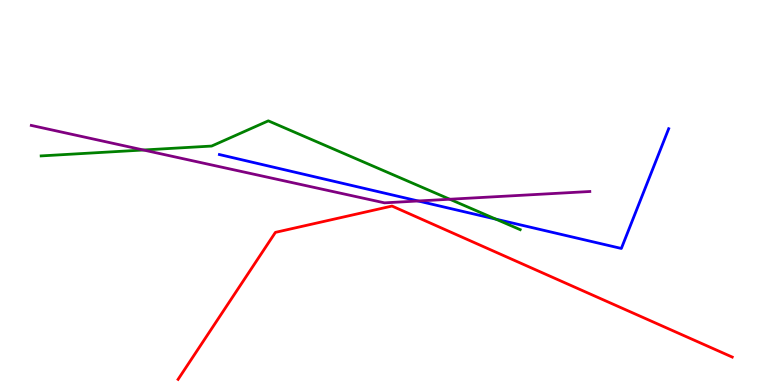[{'lines': ['blue', 'red'], 'intersections': []}, {'lines': ['green', 'red'], 'intersections': []}, {'lines': ['purple', 'red'], 'intersections': []}, {'lines': ['blue', 'green'], 'intersections': [{'x': 6.4, 'y': 4.31}]}, {'lines': ['blue', 'purple'], 'intersections': [{'x': 5.4, 'y': 4.78}]}, {'lines': ['green', 'purple'], 'intersections': [{'x': 1.85, 'y': 6.1}, {'x': 5.8, 'y': 4.83}]}]